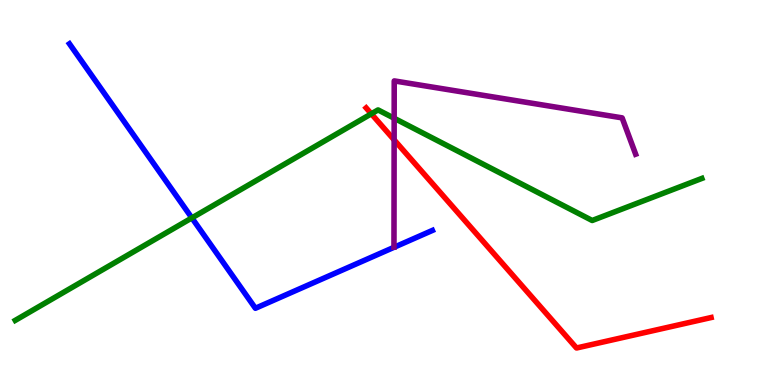[{'lines': ['blue', 'red'], 'intersections': []}, {'lines': ['green', 'red'], 'intersections': [{'x': 4.79, 'y': 7.04}]}, {'lines': ['purple', 'red'], 'intersections': [{'x': 5.09, 'y': 6.37}]}, {'lines': ['blue', 'green'], 'intersections': [{'x': 2.48, 'y': 4.34}]}, {'lines': ['blue', 'purple'], 'intersections': []}, {'lines': ['green', 'purple'], 'intersections': [{'x': 5.09, 'y': 6.93}]}]